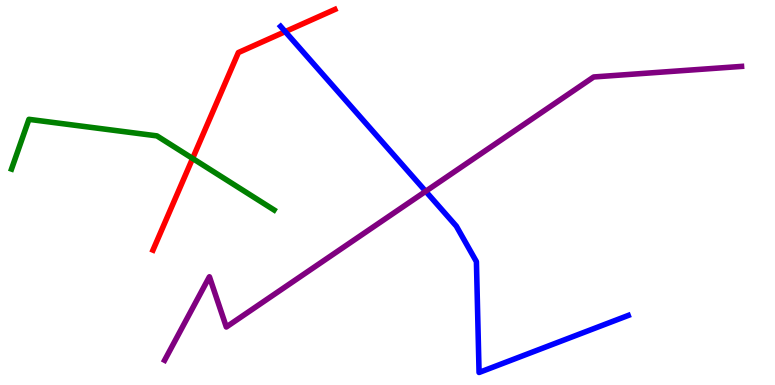[{'lines': ['blue', 'red'], 'intersections': [{'x': 3.68, 'y': 9.18}]}, {'lines': ['green', 'red'], 'intersections': [{'x': 2.49, 'y': 5.88}]}, {'lines': ['purple', 'red'], 'intersections': []}, {'lines': ['blue', 'green'], 'intersections': []}, {'lines': ['blue', 'purple'], 'intersections': [{'x': 5.49, 'y': 5.03}]}, {'lines': ['green', 'purple'], 'intersections': []}]